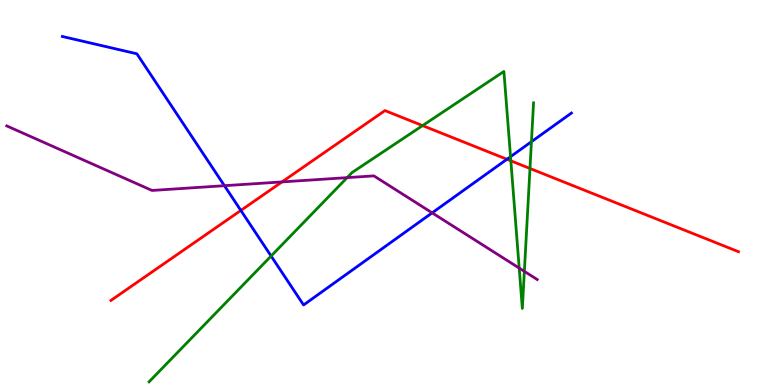[{'lines': ['blue', 'red'], 'intersections': [{'x': 3.11, 'y': 4.53}, {'x': 6.54, 'y': 5.86}]}, {'lines': ['green', 'red'], 'intersections': [{'x': 5.45, 'y': 6.74}, {'x': 6.59, 'y': 5.82}, {'x': 6.84, 'y': 5.62}]}, {'lines': ['purple', 'red'], 'intersections': [{'x': 3.64, 'y': 5.27}]}, {'lines': ['blue', 'green'], 'intersections': [{'x': 3.5, 'y': 3.35}, {'x': 6.59, 'y': 5.93}, {'x': 6.86, 'y': 6.32}]}, {'lines': ['blue', 'purple'], 'intersections': [{'x': 2.9, 'y': 5.18}, {'x': 5.58, 'y': 4.47}]}, {'lines': ['green', 'purple'], 'intersections': [{'x': 4.48, 'y': 5.39}, {'x': 6.7, 'y': 3.04}, {'x': 6.77, 'y': 2.95}]}]